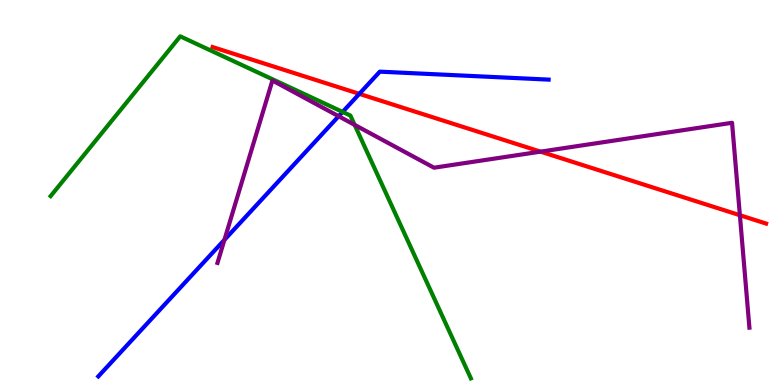[{'lines': ['blue', 'red'], 'intersections': [{'x': 4.64, 'y': 7.56}]}, {'lines': ['green', 'red'], 'intersections': []}, {'lines': ['purple', 'red'], 'intersections': [{'x': 6.98, 'y': 6.06}, {'x': 9.55, 'y': 4.41}]}, {'lines': ['blue', 'green'], 'intersections': [{'x': 4.42, 'y': 7.09}]}, {'lines': ['blue', 'purple'], 'intersections': [{'x': 2.9, 'y': 3.77}, {'x': 4.37, 'y': 6.98}]}, {'lines': ['green', 'purple'], 'intersections': [{'x': 4.58, 'y': 6.76}]}]